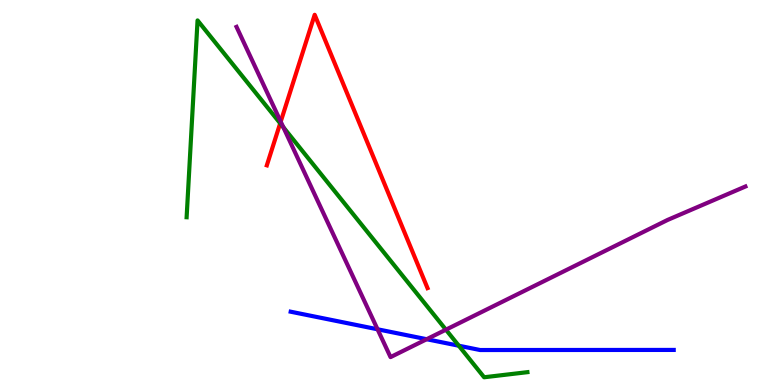[{'lines': ['blue', 'red'], 'intersections': []}, {'lines': ['green', 'red'], 'intersections': [{'x': 3.62, 'y': 6.8}]}, {'lines': ['purple', 'red'], 'intersections': [{'x': 3.62, 'y': 6.84}]}, {'lines': ['blue', 'green'], 'intersections': [{'x': 5.92, 'y': 1.02}]}, {'lines': ['blue', 'purple'], 'intersections': [{'x': 4.87, 'y': 1.45}, {'x': 5.51, 'y': 1.19}]}, {'lines': ['green', 'purple'], 'intersections': [{'x': 3.66, 'y': 6.7}, {'x': 5.75, 'y': 1.44}]}]